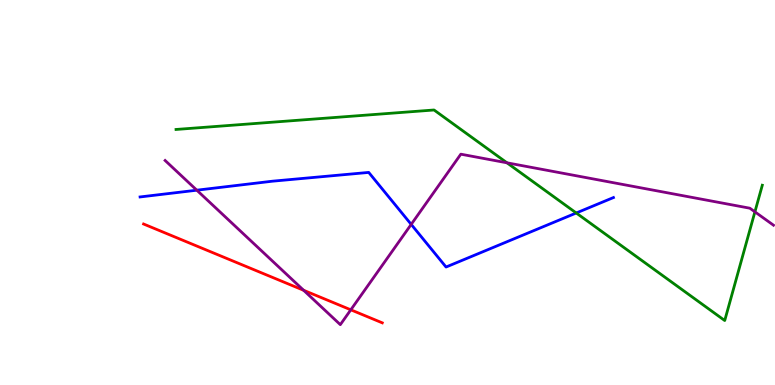[{'lines': ['blue', 'red'], 'intersections': []}, {'lines': ['green', 'red'], 'intersections': []}, {'lines': ['purple', 'red'], 'intersections': [{'x': 3.92, 'y': 2.46}, {'x': 4.53, 'y': 1.95}]}, {'lines': ['blue', 'green'], 'intersections': [{'x': 7.44, 'y': 4.47}]}, {'lines': ['blue', 'purple'], 'intersections': [{'x': 2.54, 'y': 5.06}, {'x': 5.31, 'y': 4.17}]}, {'lines': ['green', 'purple'], 'intersections': [{'x': 6.54, 'y': 5.77}, {'x': 9.74, 'y': 4.5}]}]